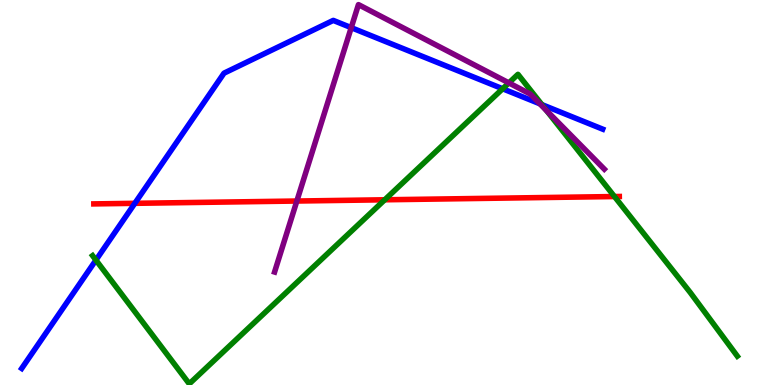[{'lines': ['blue', 'red'], 'intersections': [{'x': 1.74, 'y': 4.72}]}, {'lines': ['green', 'red'], 'intersections': [{'x': 4.96, 'y': 4.81}, {'x': 7.93, 'y': 4.9}]}, {'lines': ['purple', 'red'], 'intersections': [{'x': 3.83, 'y': 4.78}]}, {'lines': ['blue', 'green'], 'intersections': [{'x': 1.24, 'y': 3.24}, {'x': 6.49, 'y': 7.69}, {'x': 6.99, 'y': 7.28}]}, {'lines': ['blue', 'purple'], 'intersections': [{'x': 4.53, 'y': 9.28}, {'x': 6.97, 'y': 7.3}]}, {'lines': ['green', 'purple'], 'intersections': [{'x': 6.57, 'y': 7.85}, {'x': 7.05, 'y': 7.12}]}]